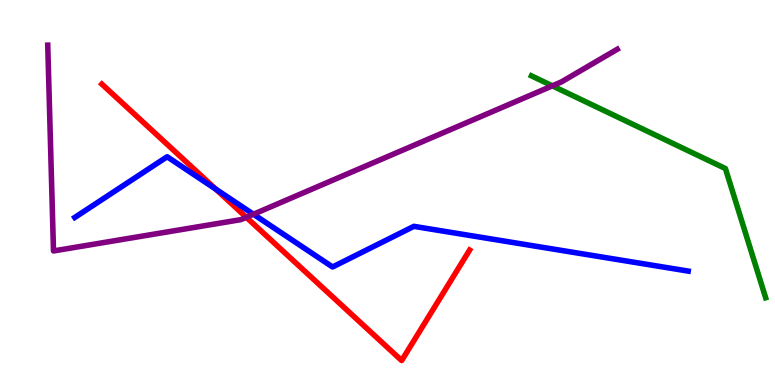[{'lines': ['blue', 'red'], 'intersections': [{'x': 2.78, 'y': 5.09}]}, {'lines': ['green', 'red'], 'intersections': []}, {'lines': ['purple', 'red'], 'intersections': [{'x': 3.18, 'y': 4.36}]}, {'lines': ['blue', 'green'], 'intersections': []}, {'lines': ['blue', 'purple'], 'intersections': [{'x': 3.27, 'y': 4.43}]}, {'lines': ['green', 'purple'], 'intersections': [{'x': 7.13, 'y': 7.77}]}]